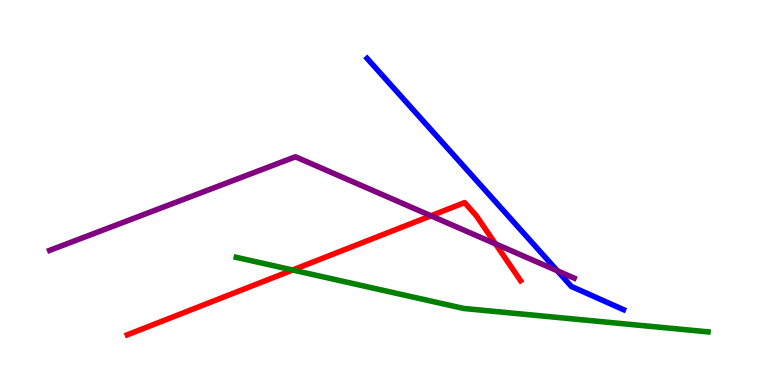[{'lines': ['blue', 'red'], 'intersections': []}, {'lines': ['green', 'red'], 'intersections': [{'x': 3.78, 'y': 2.99}]}, {'lines': ['purple', 'red'], 'intersections': [{'x': 5.56, 'y': 4.4}, {'x': 6.39, 'y': 3.67}]}, {'lines': ['blue', 'green'], 'intersections': []}, {'lines': ['blue', 'purple'], 'intersections': [{'x': 7.19, 'y': 2.97}]}, {'lines': ['green', 'purple'], 'intersections': []}]